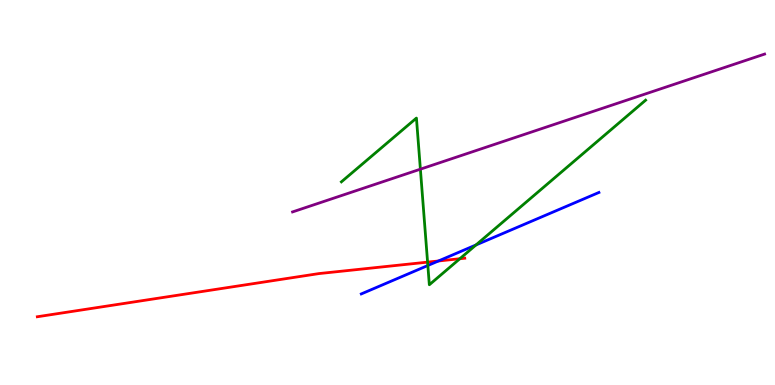[{'lines': ['blue', 'red'], 'intersections': [{'x': 5.66, 'y': 3.22}]}, {'lines': ['green', 'red'], 'intersections': [{'x': 5.52, 'y': 3.19}, {'x': 5.93, 'y': 3.28}]}, {'lines': ['purple', 'red'], 'intersections': []}, {'lines': ['blue', 'green'], 'intersections': [{'x': 5.52, 'y': 3.1}, {'x': 6.14, 'y': 3.64}]}, {'lines': ['blue', 'purple'], 'intersections': []}, {'lines': ['green', 'purple'], 'intersections': [{'x': 5.42, 'y': 5.61}]}]